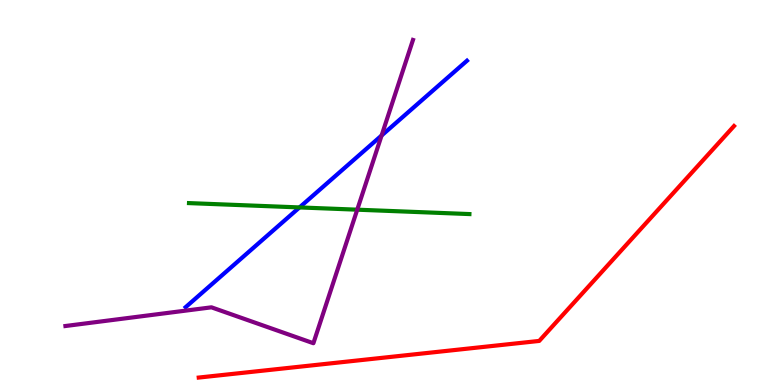[{'lines': ['blue', 'red'], 'intersections': []}, {'lines': ['green', 'red'], 'intersections': []}, {'lines': ['purple', 'red'], 'intersections': []}, {'lines': ['blue', 'green'], 'intersections': [{'x': 3.86, 'y': 4.61}]}, {'lines': ['blue', 'purple'], 'intersections': [{'x': 4.92, 'y': 6.48}]}, {'lines': ['green', 'purple'], 'intersections': [{'x': 4.61, 'y': 4.55}]}]